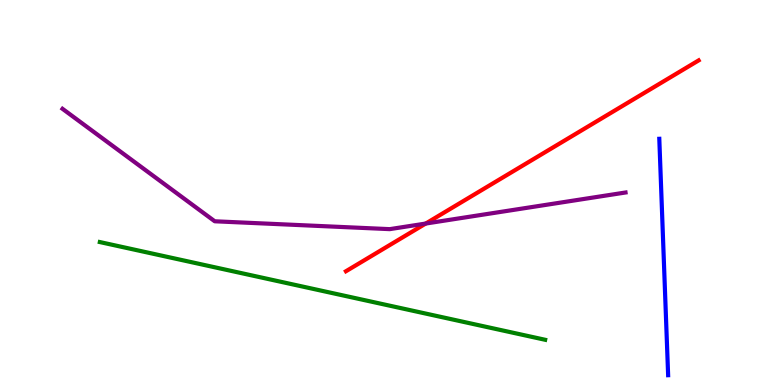[{'lines': ['blue', 'red'], 'intersections': []}, {'lines': ['green', 'red'], 'intersections': []}, {'lines': ['purple', 'red'], 'intersections': [{'x': 5.49, 'y': 4.19}]}, {'lines': ['blue', 'green'], 'intersections': []}, {'lines': ['blue', 'purple'], 'intersections': []}, {'lines': ['green', 'purple'], 'intersections': []}]